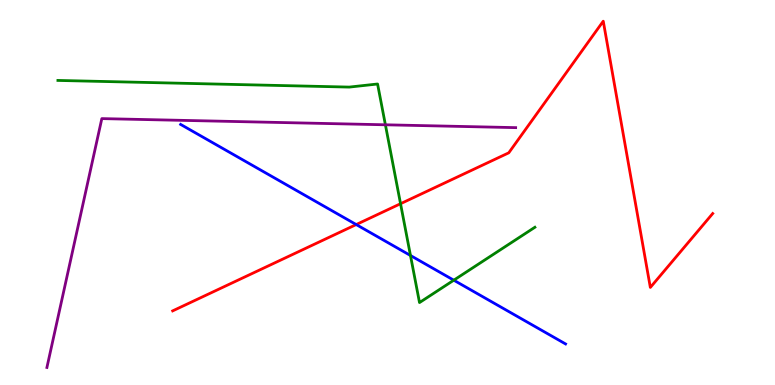[{'lines': ['blue', 'red'], 'intersections': [{'x': 4.6, 'y': 4.17}]}, {'lines': ['green', 'red'], 'intersections': [{'x': 5.17, 'y': 4.71}]}, {'lines': ['purple', 'red'], 'intersections': []}, {'lines': ['blue', 'green'], 'intersections': [{'x': 5.3, 'y': 3.36}, {'x': 5.86, 'y': 2.72}]}, {'lines': ['blue', 'purple'], 'intersections': []}, {'lines': ['green', 'purple'], 'intersections': [{'x': 4.97, 'y': 6.76}]}]